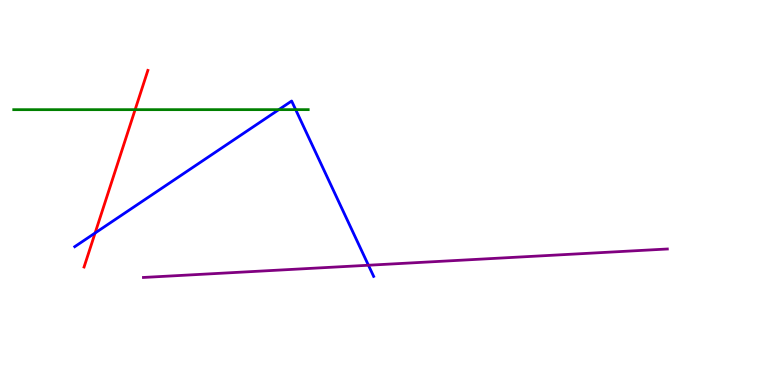[{'lines': ['blue', 'red'], 'intersections': [{'x': 1.23, 'y': 3.95}]}, {'lines': ['green', 'red'], 'intersections': [{'x': 1.74, 'y': 7.15}]}, {'lines': ['purple', 'red'], 'intersections': []}, {'lines': ['blue', 'green'], 'intersections': [{'x': 3.6, 'y': 7.15}, {'x': 3.81, 'y': 7.15}]}, {'lines': ['blue', 'purple'], 'intersections': [{'x': 4.75, 'y': 3.11}]}, {'lines': ['green', 'purple'], 'intersections': []}]